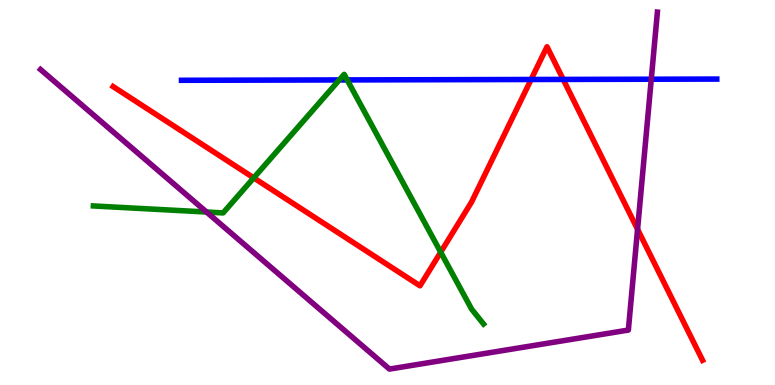[{'lines': ['blue', 'red'], 'intersections': [{'x': 6.85, 'y': 7.94}, {'x': 7.27, 'y': 7.94}]}, {'lines': ['green', 'red'], 'intersections': [{'x': 3.27, 'y': 5.38}, {'x': 5.69, 'y': 3.45}]}, {'lines': ['purple', 'red'], 'intersections': [{'x': 8.23, 'y': 4.04}]}, {'lines': ['blue', 'green'], 'intersections': [{'x': 4.38, 'y': 7.92}, {'x': 4.48, 'y': 7.92}]}, {'lines': ['blue', 'purple'], 'intersections': [{'x': 8.4, 'y': 7.94}]}, {'lines': ['green', 'purple'], 'intersections': [{'x': 2.66, 'y': 4.49}]}]